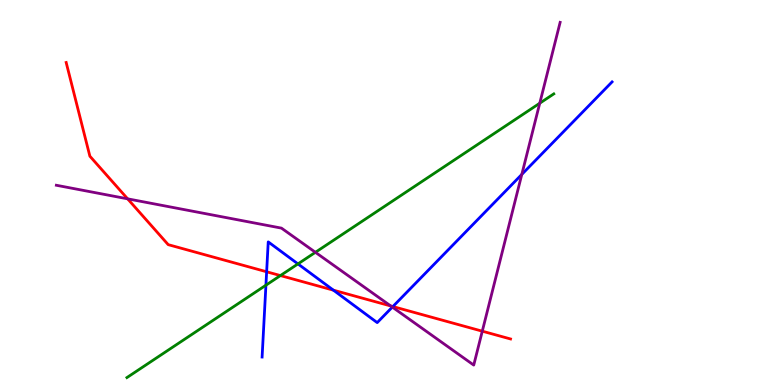[{'lines': ['blue', 'red'], 'intersections': [{'x': 3.44, 'y': 2.94}, {'x': 4.3, 'y': 2.46}, {'x': 5.07, 'y': 2.04}]}, {'lines': ['green', 'red'], 'intersections': [{'x': 3.62, 'y': 2.84}]}, {'lines': ['purple', 'red'], 'intersections': [{'x': 1.65, 'y': 4.84}, {'x': 5.04, 'y': 2.05}, {'x': 6.22, 'y': 1.4}]}, {'lines': ['blue', 'green'], 'intersections': [{'x': 3.43, 'y': 2.59}, {'x': 3.84, 'y': 3.15}]}, {'lines': ['blue', 'purple'], 'intersections': [{'x': 5.06, 'y': 2.02}, {'x': 6.73, 'y': 5.47}]}, {'lines': ['green', 'purple'], 'intersections': [{'x': 4.07, 'y': 3.45}, {'x': 6.96, 'y': 7.32}]}]